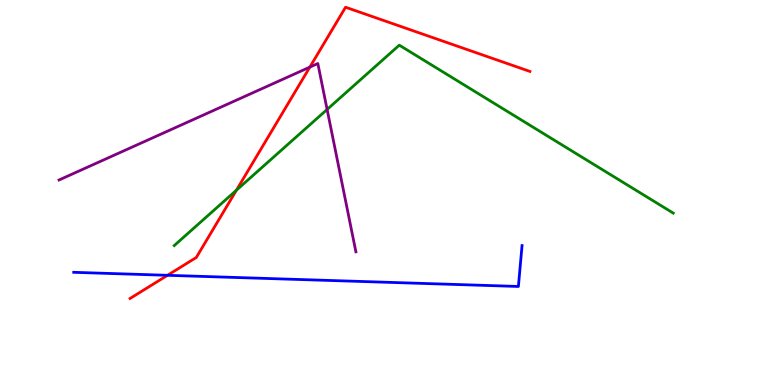[{'lines': ['blue', 'red'], 'intersections': [{'x': 2.16, 'y': 2.85}]}, {'lines': ['green', 'red'], 'intersections': [{'x': 3.05, 'y': 5.06}]}, {'lines': ['purple', 'red'], 'intersections': [{'x': 4.0, 'y': 8.26}]}, {'lines': ['blue', 'green'], 'intersections': []}, {'lines': ['blue', 'purple'], 'intersections': []}, {'lines': ['green', 'purple'], 'intersections': [{'x': 4.22, 'y': 7.16}]}]